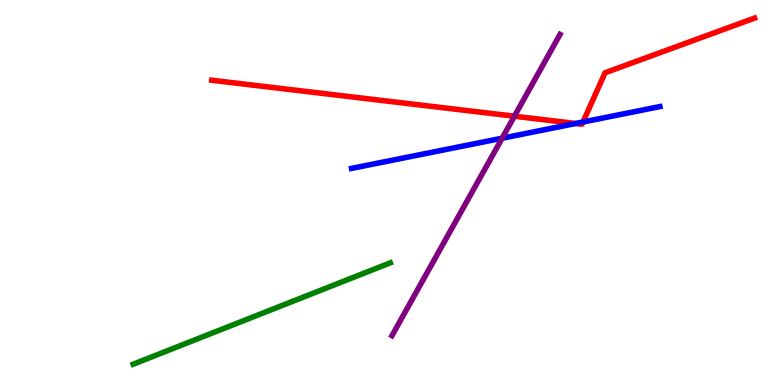[{'lines': ['blue', 'red'], 'intersections': [{'x': 7.43, 'y': 6.79}, {'x': 7.52, 'y': 6.83}]}, {'lines': ['green', 'red'], 'intersections': []}, {'lines': ['purple', 'red'], 'intersections': [{'x': 6.64, 'y': 6.98}]}, {'lines': ['blue', 'green'], 'intersections': []}, {'lines': ['blue', 'purple'], 'intersections': [{'x': 6.48, 'y': 6.41}]}, {'lines': ['green', 'purple'], 'intersections': []}]